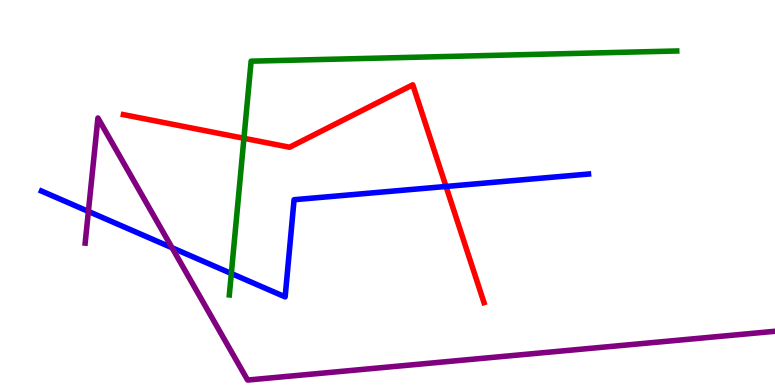[{'lines': ['blue', 'red'], 'intersections': [{'x': 5.76, 'y': 5.16}]}, {'lines': ['green', 'red'], 'intersections': [{'x': 3.15, 'y': 6.41}]}, {'lines': ['purple', 'red'], 'intersections': []}, {'lines': ['blue', 'green'], 'intersections': [{'x': 2.98, 'y': 2.9}]}, {'lines': ['blue', 'purple'], 'intersections': [{'x': 1.14, 'y': 4.51}, {'x': 2.22, 'y': 3.57}]}, {'lines': ['green', 'purple'], 'intersections': []}]